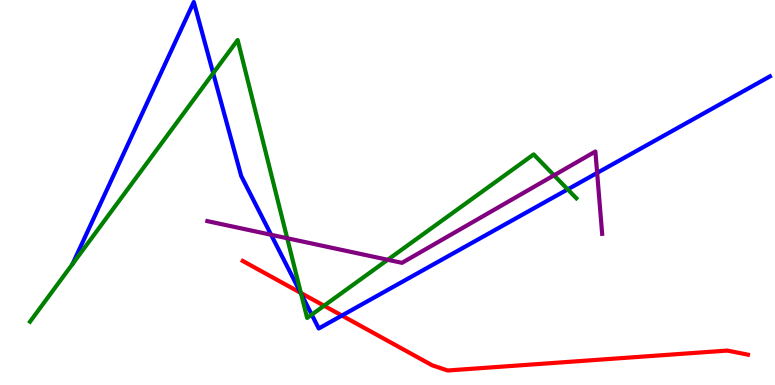[{'lines': ['blue', 'red'], 'intersections': [{'x': 3.88, 'y': 2.39}, {'x': 4.41, 'y': 1.8}]}, {'lines': ['green', 'red'], 'intersections': [{'x': 3.88, 'y': 2.39}, {'x': 4.18, 'y': 2.06}]}, {'lines': ['purple', 'red'], 'intersections': []}, {'lines': ['blue', 'green'], 'intersections': [{'x': 2.75, 'y': 8.1}, {'x': 3.88, 'y': 2.37}, {'x': 4.02, 'y': 1.83}, {'x': 7.33, 'y': 5.08}]}, {'lines': ['blue', 'purple'], 'intersections': [{'x': 3.5, 'y': 3.9}, {'x': 7.71, 'y': 5.51}]}, {'lines': ['green', 'purple'], 'intersections': [{'x': 3.71, 'y': 3.81}, {'x': 5.0, 'y': 3.25}, {'x': 7.15, 'y': 5.45}]}]